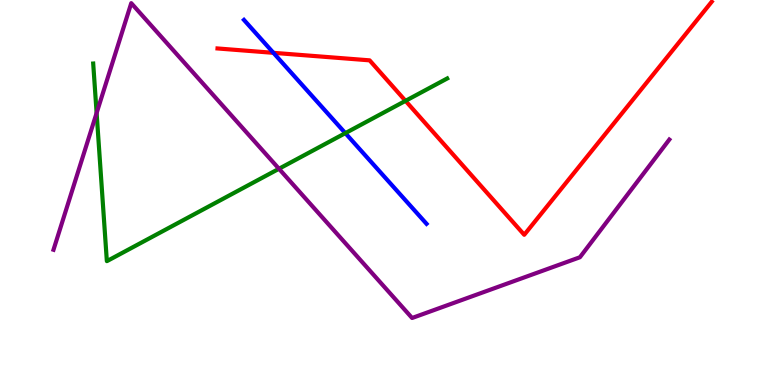[{'lines': ['blue', 'red'], 'intersections': [{'x': 3.53, 'y': 8.63}]}, {'lines': ['green', 'red'], 'intersections': [{'x': 5.23, 'y': 7.38}]}, {'lines': ['purple', 'red'], 'intersections': []}, {'lines': ['blue', 'green'], 'intersections': [{'x': 4.46, 'y': 6.54}]}, {'lines': ['blue', 'purple'], 'intersections': []}, {'lines': ['green', 'purple'], 'intersections': [{'x': 1.25, 'y': 7.06}, {'x': 3.6, 'y': 5.62}]}]